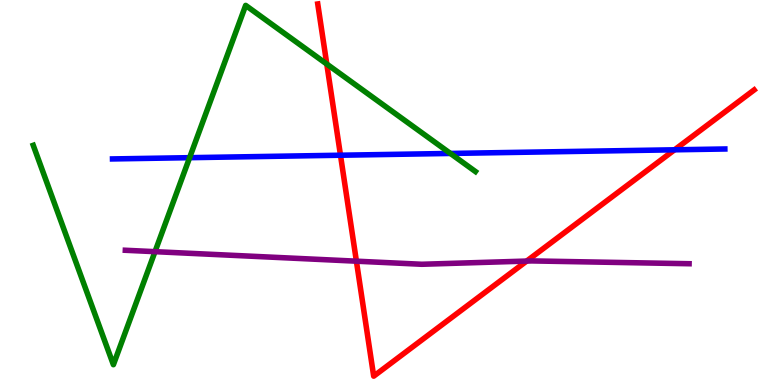[{'lines': ['blue', 'red'], 'intersections': [{'x': 4.39, 'y': 5.97}, {'x': 8.7, 'y': 6.11}]}, {'lines': ['green', 'red'], 'intersections': [{'x': 4.22, 'y': 8.34}]}, {'lines': ['purple', 'red'], 'intersections': [{'x': 4.6, 'y': 3.22}, {'x': 6.8, 'y': 3.22}]}, {'lines': ['blue', 'green'], 'intersections': [{'x': 2.45, 'y': 5.9}, {'x': 5.81, 'y': 6.01}]}, {'lines': ['blue', 'purple'], 'intersections': []}, {'lines': ['green', 'purple'], 'intersections': [{'x': 2.0, 'y': 3.46}]}]